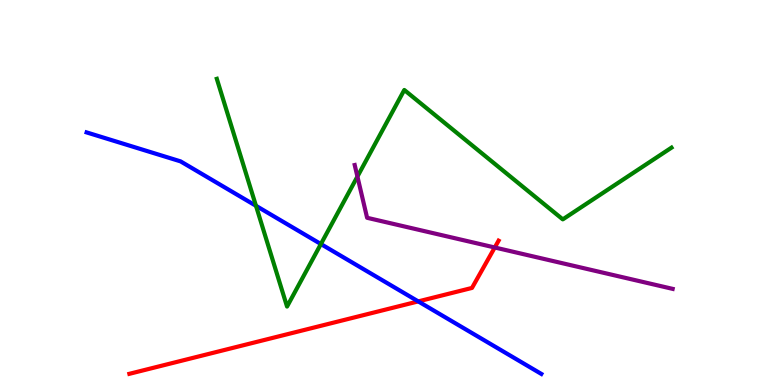[{'lines': ['blue', 'red'], 'intersections': [{'x': 5.4, 'y': 2.17}]}, {'lines': ['green', 'red'], 'intersections': []}, {'lines': ['purple', 'red'], 'intersections': [{'x': 6.38, 'y': 3.57}]}, {'lines': ['blue', 'green'], 'intersections': [{'x': 3.3, 'y': 4.65}, {'x': 4.14, 'y': 3.66}]}, {'lines': ['blue', 'purple'], 'intersections': []}, {'lines': ['green', 'purple'], 'intersections': [{'x': 4.61, 'y': 5.41}]}]